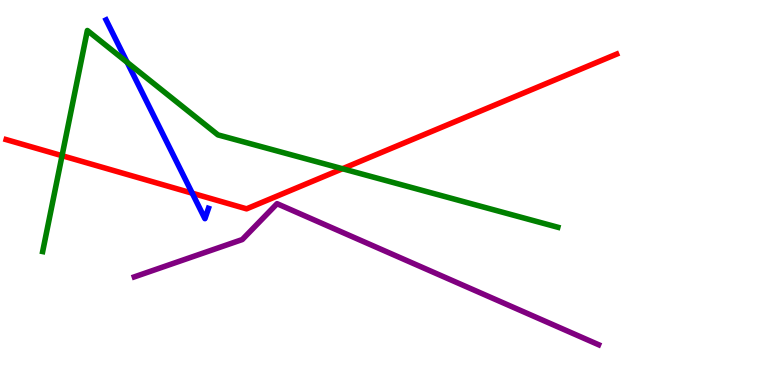[{'lines': ['blue', 'red'], 'intersections': [{'x': 2.48, 'y': 4.98}]}, {'lines': ['green', 'red'], 'intersections': [{'x': 0.801, 'y': 5.96}, {'x': 4.42, 'y': 5.62}]}, {'lines': ['purple', 'red'], 'intersections': []}, {'lines': ['blue', 'green'], 'intersections': [{'x': 1.64, 'y': 8.38}]}, {'lines': ['blue', 'purple'], 'intersections': []}, {'lines': ['green', 'purple'], 'intersections': []}]